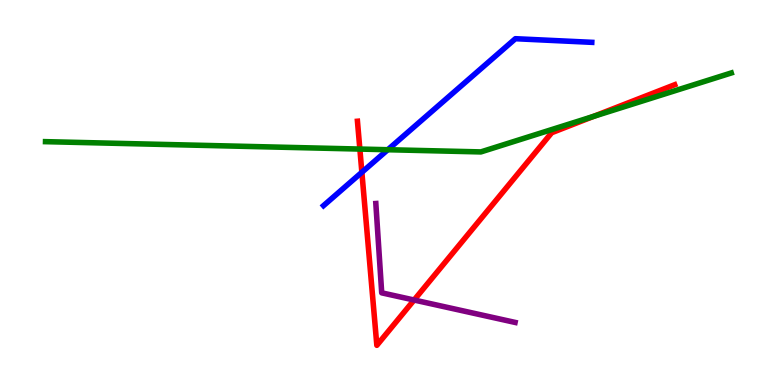[{'lines': ['blue', 'red'], 'intersections': [{'x': 4.67, 'y': 5.53}]}, {'lines': ['green', 'red'], 'intersections': [{'x': 4.64, 'y': 6.13}, {'x': 7.66, 'y': 6.98}]}, {'lines': ['purple', 'red'], 'intersections': [{'x': 5.34, 'y': 2.21}]}, {'lines': ['blue', 'green'], 'intersections': [{'x': 5.0, 'y': 6.11}]}, {'lines': ['blue', 'purple'], 'intersections': []}, {'lines': ['green', 'purple'], 'intersections': []}]